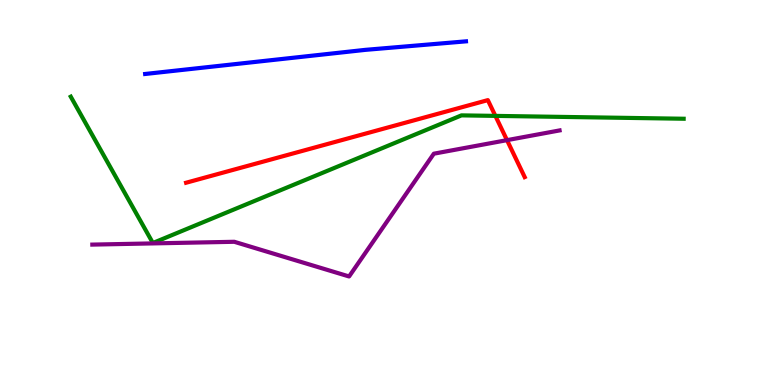[{'lines': ['blue', 'red'], 'intersections': []}, {'lines': ['green', 'red'], 'intersections': [{'x': 6.39, 'y': 6.99}]}, {'lines': ['purple', 'red'], 'intersections': [{'x': 6.54, 'y': 6.36}]}, {'lines': ['blue', 'green'], 'intersections': []}, {'lines': ['blue', 'purple'], 'intersections': []}, {'lines': ['green', 'purple'], 'intersections': []}]